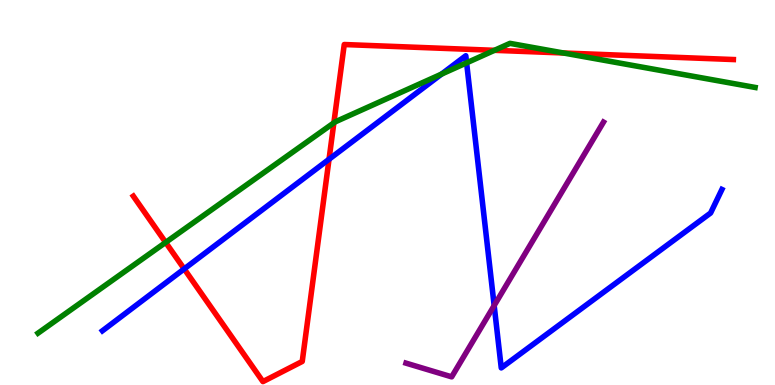[{'lines': ['blue', 'red'], 'intersections': [{'x': 2.38, 'y': 3.02}, {'x': 4.25, 'y': 5.86}]}, {'lines': ['green', 'red'], 'intersections': [{'x': 2.14, 'y': 3.7}, {'x': 4.31, 'y': 6.81}, {'x': 6.38, 'y': 8.69}, {'x': 7.27, 'y': 8.62}]}, {'lines': ['purple', 'red'], 'intersections': []}, {'lines': ['blue', 'green'], 'intersections': [{'x': 5.7, 'y': 8.08}, {'x': 6.02, 'y': 8.37}]}, {'lines': ['blue', 'purple'], 'intersections': [{'x': 6.38, 'y': 2.06}]}, {'lines': ['green', 'purple'], 'intersections': []}]